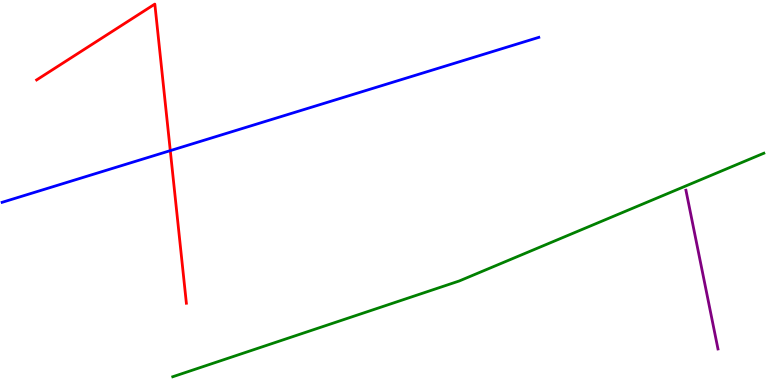[{'lines': ['blue', 'red'], 'intersections': [{'x': 2.2, 'y': 6.09}]}, {'lines': ['green', 'red'], 'intersections': []}, {'lines': ['purple', 'red'], 'intersections': []}, {'lines': ['blue', 'green'], 'intersections': []}, {'lines': ['blue', 'purple'], 'intersections': []}, {'lines': ['green', 'purple'], 'intersections': []}]